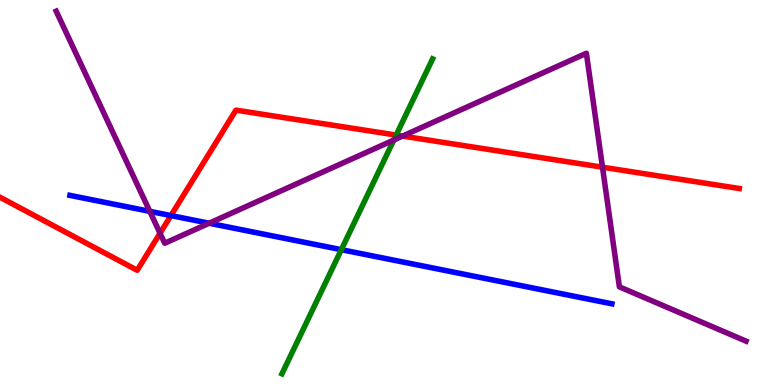[{'lines': ['blue', 'red'], 'intersections': [{'x': 2.21, 'y': 4.4}]}, {'lines': ['green', 'red'], 'intersections': [{'x': 5.11, 'y': 6.49}]}, {'lines': ['purple', 'red'], 'intersections': [{'x': 2.07, 'y': 3.94}, {'x': 5.19, 'y': 6.47}, {'x': 7.77, 'y': 5.66}]}, {'lines': ['blue', 'green'], 'intersections': [{'x': 4.4, 'y': 3.51}]}, {'lines': ['blue', 'purple'], 'intersections': [{'x': 1.93, 'y': 4.51}, {'x': 2.7, 'y': 4.2}]}, {'lines': ['green', 'purple'], 'intersections': [{'x': 5.08, 'y': 6.36}]}]